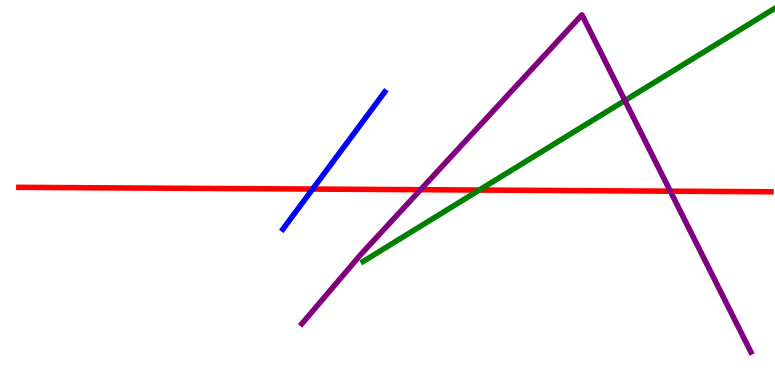[{'lines': ['blue', 'red'], 'intersections': [{'x': 4.03, 'y': 5.09}]}, {'lines': ['green', 'red'], 'intersections': [{'x': 6.18, 'y': 5.06}]}, {'lines': ['purple', 'red'], 'intersections': [{'x': 5.43, 'y': 5.07}, {'x': 8.65, 'y': 5.03}]}, {'lines': ['blue', 'green'], 'intersections': []}, {'lines': ['blue', 'purple'], 'intersections': []}, {'lines': ['green', 'purple'], 'intersections': [{'x': 8.06, 'y': 7.39}]}]